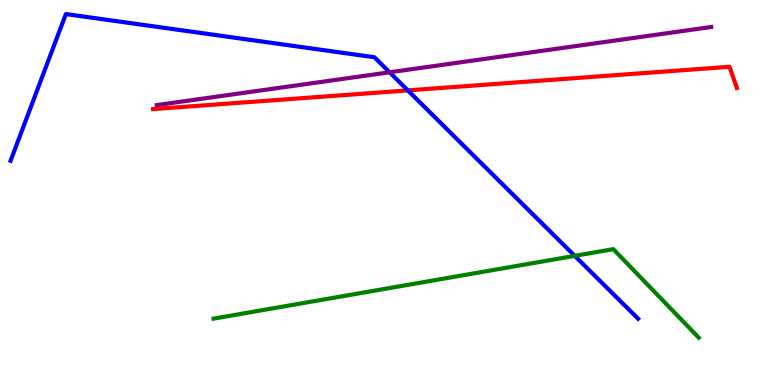[{'lines': ['blue', 'red'], 'intersections': [{'x': 5.26, 'y': 7.65}]}, {'lines': ['green', 'red'], 'intersections': []}, {'lines': ['purple', 'red'], 'intersections': []}, {'lines': ['blue', 'green'], 'intersections': [{'x': 7.42, 'y': 3.35}]}, {'lines': ['blue', 'purple'], 'intersections': [{'x': 5.03, 'y': 8.12}]}, {'lines': ['green', 'purple'], 'intersections': []}]